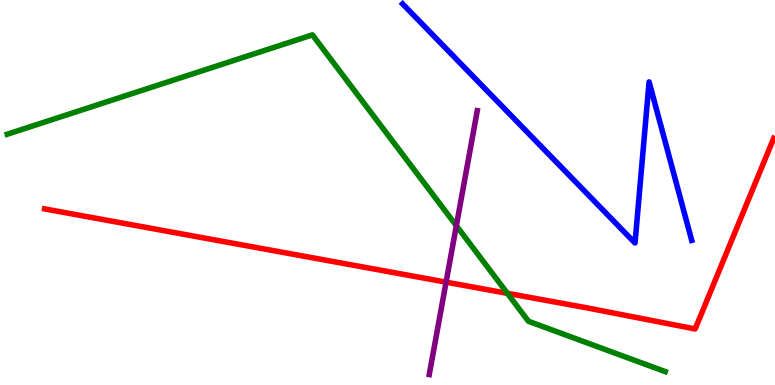[{'lines': ['blue', 'red'], 'intersections': []}, {'lines': ['green', 'red'], 'intersections': [{'x': 6.55, 'y': 2.38}]}, {'lines': ['purple', 'red'], 'intersections': [{'x': 5.76, 'y': 2.67}]}, {'lines': ['blue', 'green'], 'intersections': []}, {'lines': ['blue', 'purple'], 'intersections': []}, {'lines': ['green', 'purple'], 'intersections': [{'x': 5.89, 'y': 4.14}]}]